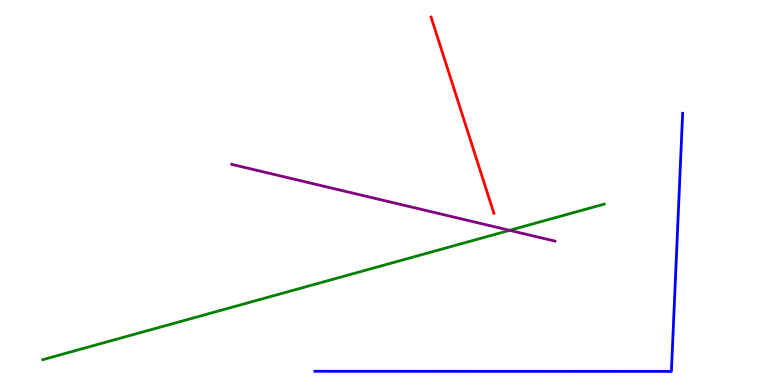[{'lines': ['blue', 'red'], 'intersections': []}, {'lines': ['green', 'red'], 'intersections': []}, {'lines': ['purple', 'red'], 'intersections': []}, {'lines': ['blue', 'green'], 'intersections': []}, {'lines': ['blue', 'purple'], 'intersections': []}, {'lines': ['green', 'purple'], 'intersections': [{'x': 6.58, 'y': 4.02}]}]